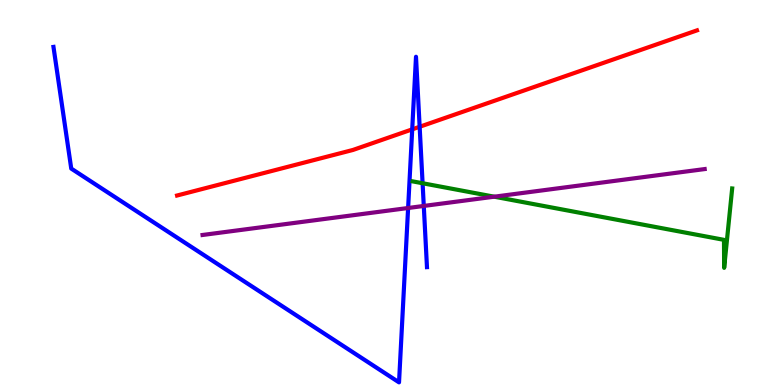[{'lines': ['blue', 'red'], 'intersections': [{'x': 5.32, 'y': 6.64}, {'x': 5.41, 'y': 6.71}]}, {'lines': ['green', 'red'], 'intersections': []}, {'lines': ['purple', 'red'], 'intersections': []}, {'lines': ['blue', 'green'], 'intersections': [{'x': 5.45, 'y': 5.24}]}, {'lines': ['blue', 'purple'], 'intersections': [{'x': 5.27, 'y': 4.6}, {'x': 5.47, 'y': 4.65}]}, {'lines': ['green', 'purple'], 'intersections': [{'x': 6.38, 'y': 4.89}]}]